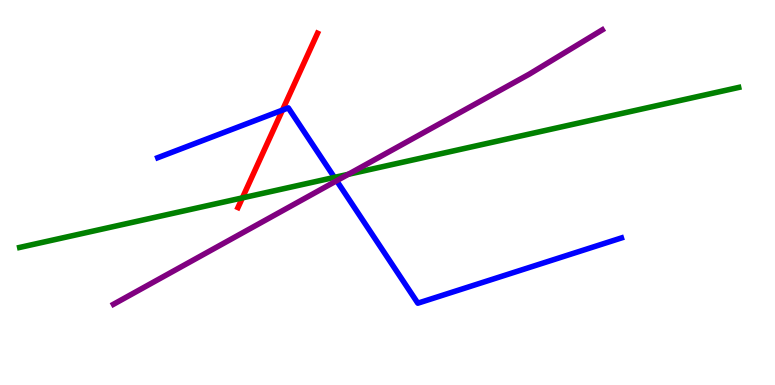[{'lines': ['blue', 'red'], 'intersections': [{'x': 3.64, 'y': 7.14}]}, {'lines': ['green', 'red'], 'intersections': [{'x': 3.13, 'y': 4.86}]}, {'lines': ['purple', 'red'], 'intersections': []}, {'lines': ['blue', 'green'], 'intersections': [{'x': 4.32, 'y': 5.39}]}, {'lines': ['blue', 'purple'], 'intersections': [{'x': 4.34, 'y': 5.31}]}, {'lines': ['green', 'purple'], 'intersections': [{'x': 4.49, 'y': 5.47}]}]